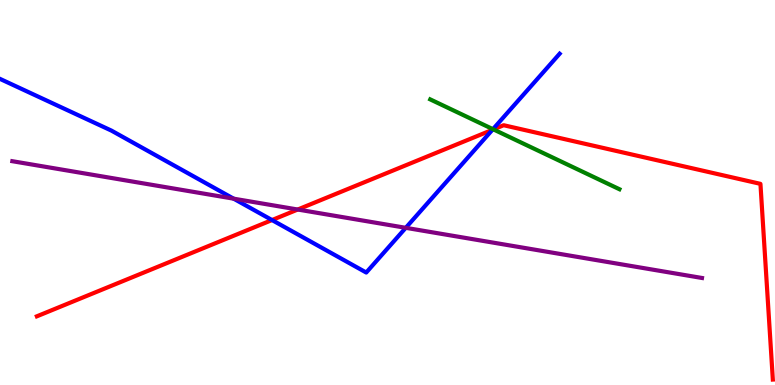[{'lines': ['blue', 'red'], 'intersections': [{'x': 3.51, 'y': 4.28}, {'x': 6.35, 'y': 6.63}]}, {'lines': ['green', 'red'], 'intersections': [{'x': 6.37, 'y': 6.64}]}, {'lines': ['purple', 'red'], 'intersections': [{'x': 3.84, 'y': 4.56}]}, {'lines': ['blue', 'green'], 'intersections': [{'x': 6.36, 'y': 6.64}]}, {'lines': ['blue', 'purple'], 'intersections': [{'x': 3.01, 'y': 4.84}, {'x': 5.24, 'y': 4.08}]}, {'lines': ['green', 'purple'], 'intersections': []}]